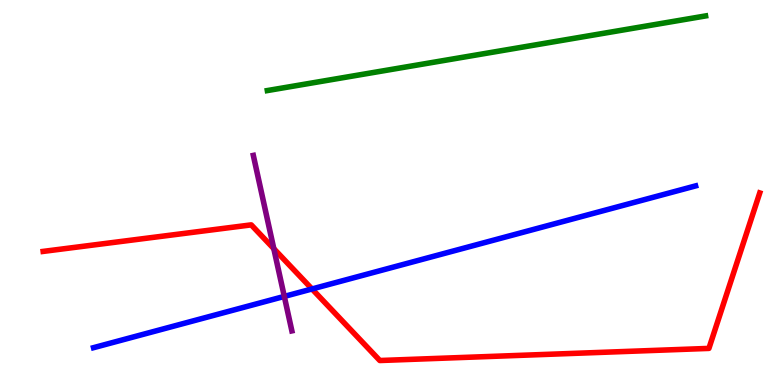[{'lines': ['blue', 'red'], 'intersections': [{'x': 4.03, 'y': 2.49}]}, {'lines': ['green', 'red'], 'intersections': []}, {'lines': ['purple', 'red'], 'intersections': [{'x': 3.53, 'y': 3.54}]}, {'lines': ['blue', 'green'], 'intersections': []}, {'lines': ['blue', 'purple'], 'intersections': [{'x': 3.67, 'y': 2.3}]}, {'lines': ['green', 'purple'], 'intersections': []}]